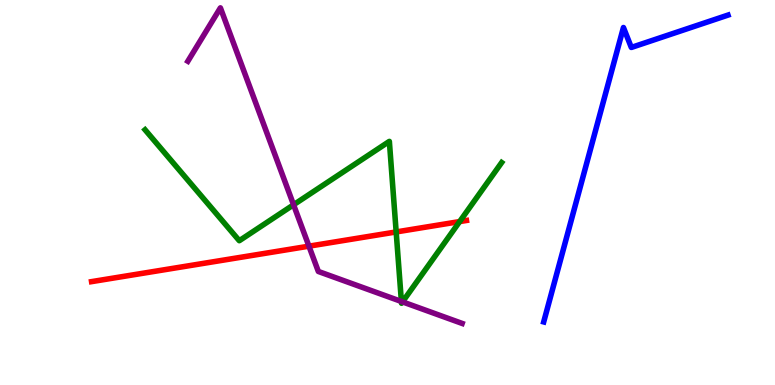[{'lines': ['blue', 'red'], 'intersections': []}, {'lines': ['green', 'red'], 'intersections': [{'x': 5.11, 'y': 3.98}, {'x': 5.93, 'y': 4.24}]}, {'lines': ['purple', 'red'], 'intersections': [{'x': 3.99, 'y': 3.61}]}, {'lines': ['blue', 'green'], 'intersections': []}, {'lines': ['blue', 'purple'], 'intersections': []}, {'lines': ['green', 'purple'], 'intersections': [{'x': 3.79, 'y': 4.68}, {'x': 5.18, 'y': 2.17}, {'x': 5.19, 'y': 2.16}]}]